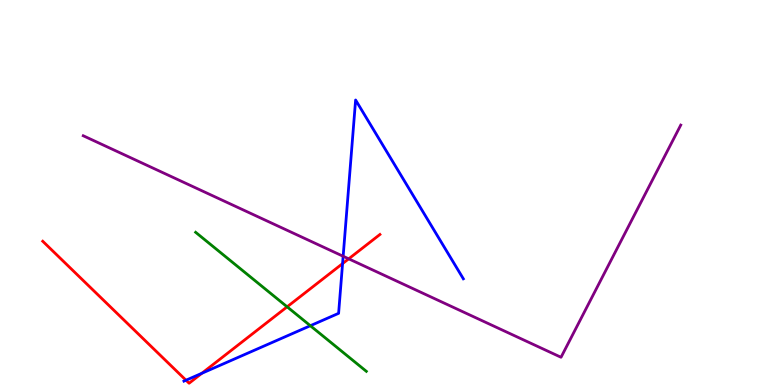[{'lines': ['blue', 'red'], 'intersections': [{'x': 2.4, 'y': 0.124}, {'x': 2.6, 'y': 0.305}, {'x': 4.42, 'y': 3.15}]}, {'lines': ['green', 'red'], 'intersections': [{'x': 3.7, 'y': 2.03}]}, {'lines': ['purple', 'red'], 'intersections': [{'x': 4.5, 'y': 3.28}]}, {'lines': ['blue', 'green'], 'intersections': [{'x': 4.0, 'y': 1.54}]}, {'lines': ['blue', 'purple'], 'intersections': [{'x': 4.43, 'y': 3.34}]}, {'lines': ['green', 'purple'], 'intersections': []}]